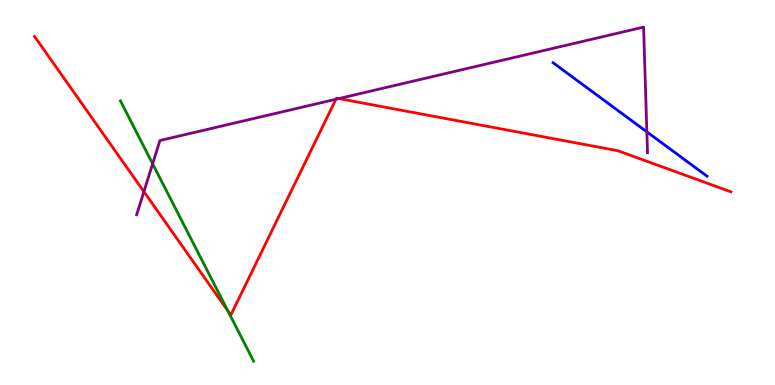[{'lines': ['blue', 'red'], 'intersections': []}, {'lines': ['green', 'red'], 'intersections': [{'x': 2.94, 'y': 1.93}]}, {'lines': ['purple', 'red'], 'intersections': [{'x': 1.86, 'y': 5.02}, {'x': 4.33, 'y': 7.42}, {'x': 4.37, 'y': 7.44}]}, {'lines': ['blue', 'green'], 'intersections': []}, {'lines': ['blue', 'purple'], 'intersections': [{'x': 8.35, 'y': 6.58}]}, {'lines': ['green', 'purple'], 'intersections': [{'x': 1.97, 'y': 5.75}]}]